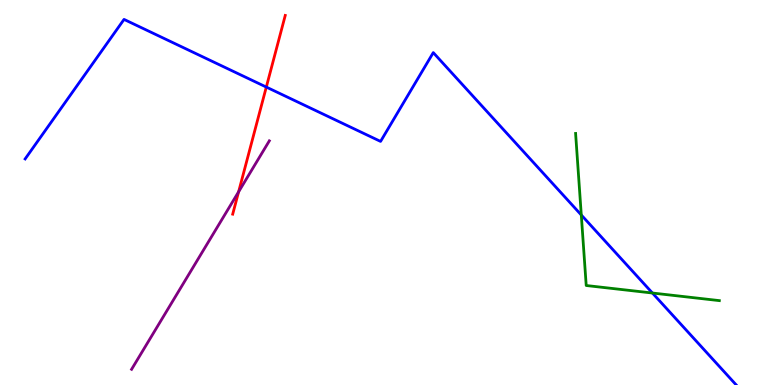[{'lines': ['blue', 'red'], 'intersections': [{'x': 3.44, 'y': 7.74}]}, {'lines': ['green', 'red'], 'intersections': []}, {'lines': ['purple', 'red'], 'intersections': [{'x': 3.08, 'y': 5.02}]}, {'lines': ['blue', 'green'], 'intersections': [{'x': 7.5, 'y': 4.42}, {'x': 8.42, 'y': 2.39}]}, {'lines': ['blue', 'purple'], 'intersections': []}, {'lines': ['green', 'purple'], 'intersections': []}]